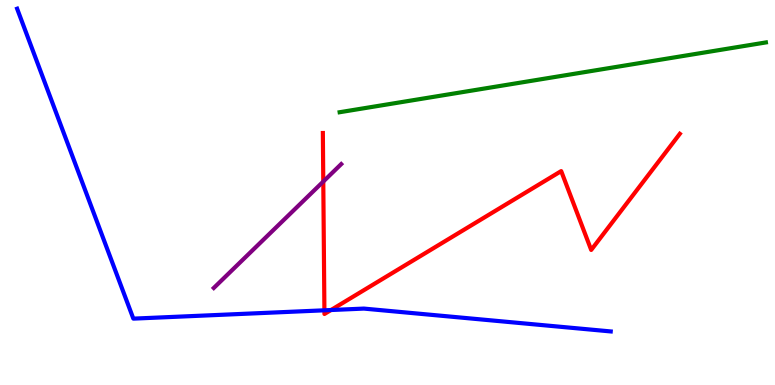[{'lines': ['blue', 'red'], 'intersections': [{'x': 4.19, 'y': 1.94}, {'x': 4.27, 'y': 1.95}]}, {'lines': ['green', 'red'], 'intersections': []}, {'lines': ['purple', 'red'], 'intersections': [{'x': 4.17, 'y': 5.28}]}, {'lines': ['blue', 'green'], 'intersections': []}, {'lines': ['blue', 'purple'], 'intersections': []}, {'lines': ['green', 'purple'], 'intersections': []}]